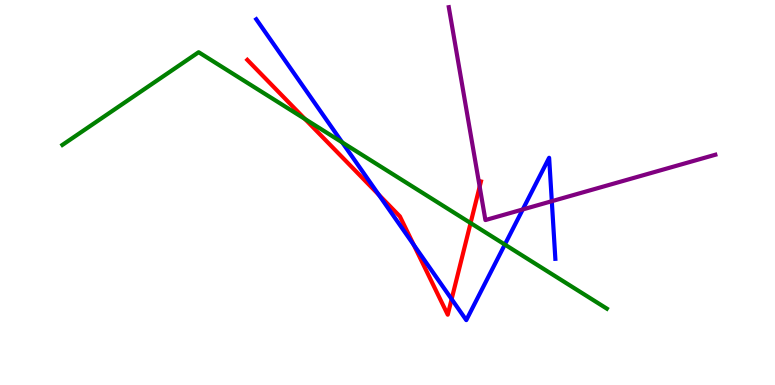[{'lines': ['blue', 'red'], 'intersections': [{'x': 4.89, 'y': 4.94}, {'x': 5.34, 'y': 3.64}, {'x': 5.83, 'y': 2.23}]}, {'lines': ['green', 'red'], 'intersections': [{'x': 3.93, 'y': 6.91}, {'x': 6.07, 'y': 4.21}]}, {'lines': ['purple', 'red'], 'intersections': [{'x': 6.19, 'y': 5.15}]}, {'lines': ['blue', 'green'], 'intersections': [{'x': 4.42, 'y': 6.3}, {'x': 6.51, 'y': 3.65}]}, {'lines': ['blue', 'purple'], 'intersections': [{'x': 6.75, 'y': 4.56}, {'x': 7.12, 'y': 4.77}]}, {'lines': ['green', 'purple'], 'intersections': []}]